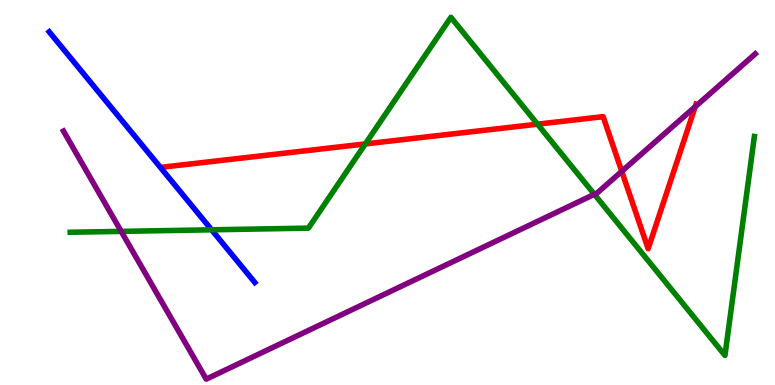[{'lines': ['blue', 'red'], 'intersections': []}, {'lines': ['green', 'red'], 'intersections': [{'x': 4.71, 'y': 6.26}, {'x': 6.94, 'y': 6.77}]}, {'lines': ['purple', 'red'], 'intersections': [{'x': 8.02, 'y': 5.55}, {'x': 8.97, 'y': 7.23}]}, {'lines': ['blue', 'green'], 'intersections': [{'x': 2.73, 'y': 4.03}]}, {'lines': ['blue', 'purple'], 'intersections': []}, {'lines': ['green', 'purple'], 'intersections': [{'x': 1.56, 'y': 3.99}, {'x': 7.67, 'y': 4.95}]}]